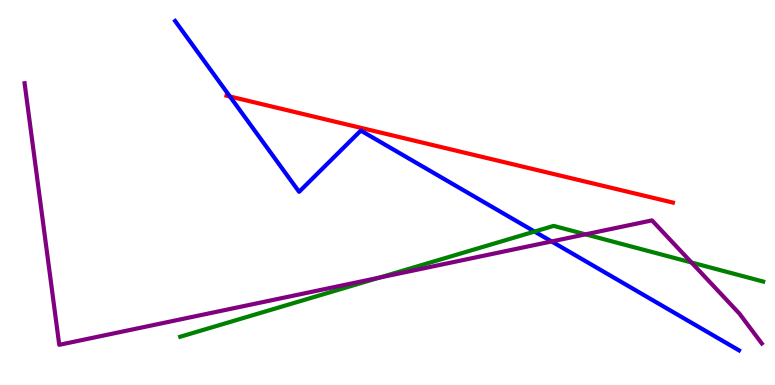[{'lines': ['blue', 'red'], 'intersections': [{'x': 2.97, 'y': 7.49}]}, {'lines': ['green', 'red'], 'intersections': []}, {'lines': ['purple', 'red'], 'intersections': []}, {'lines': ['blue', 'green'], 'intersections': [{'x': 6.9, 'y': 3.99}]}, {'lines': ['blue', 'purple'], 'intersections': [{'x': 7.12, 'y': 3.73}]}, {'lines': ['green', 'purple'], 'intersections': [{'x': 4.9, 'y': 2.79}, {'x': 7.56, 'y': 3.91}, {'x': 8.92, 'y': 3.18}]}]